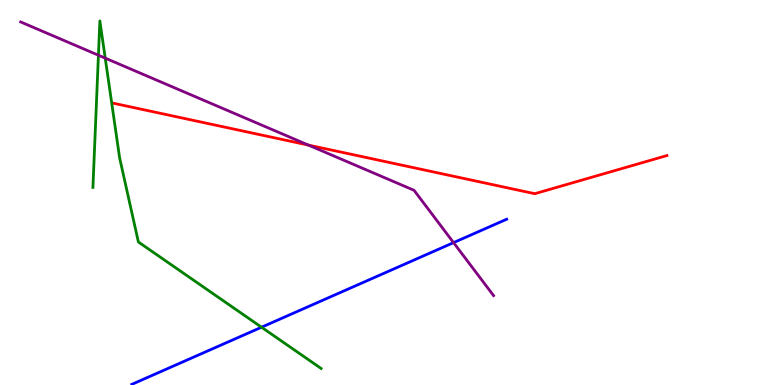[{'lines': ['blue', 'red'], 'intersections': []}, {'lines': ['green', 'red'], 'intersections': []}, {'lines': ['purple', 'red'], 'intersections': [{'x': 3.98, 'y': 6.23}]}, {'lines': ['blue', 'green'], 'intersections': [{'x': 3.37, 'y': 1.5}]}, {'lines': ['blue', 'purple'], 'intersections': [{'x': 5.85, 'y': 3.7}]}, {'lines': ['green', 'purple'], 'intersections': [{'x': 1.27, 'y': 8.57}, {'x': 1.36, 'y': 8.49}]}]